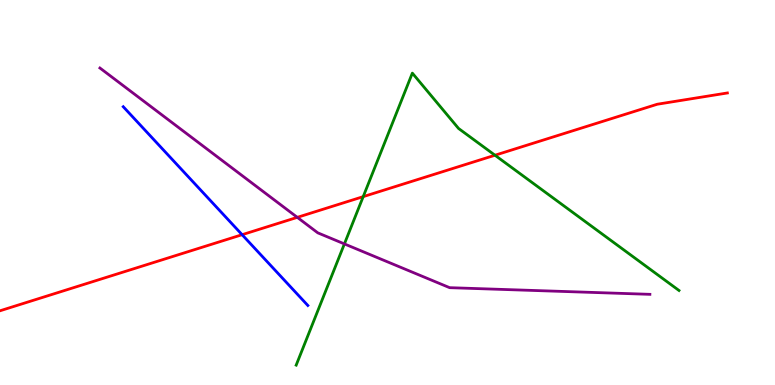[{'lines': ['blue', 'red'], 'intersections': [{'x': 3.12, 'y': 3.9}]}, {'lines': ['green', 'red'], 'intersections': [{'x': 4.69, 'y': 4.89}, {'x': 6.39, 'y': 5.97}]}, {'lines': ['purple', 'red'], 'intersections': [{'x': 3.84, 'y': 4.35}]}, {'lines': ['blue', 'green'], 'intersections': []}, {'lines': ['blue', 'purple'], 'intersections': []}, {'lines': ['green', 'purple'], 'intersections': [{'x': 4.44, 'y': 3.66}]}]